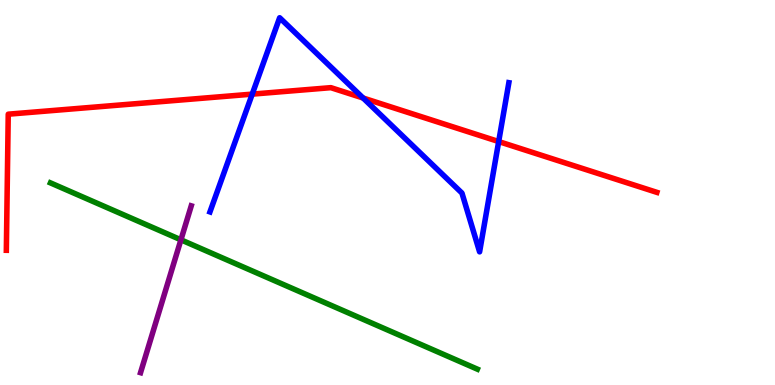[{'lines': ['blue', 'red'], 'intersections': [{'x': 3.25, 'y': 7.56}, {'x': 4.69, 'y': 7.45}, {'x': 6.43, 'y': 6.32}]}, {'lines': ['green', 'red'], 'intersections': []}, {'lines': ['purple', 'red'], 'intersections': []}, {'lines': ['blue', 'green'], 'intersections': []}, {'lines': ['blue', 'purple'], 'intersections': []}, {'lines': ['green', 'purple'], 'intersections': [{'x': 2.33, 'y': 3.77}]}]